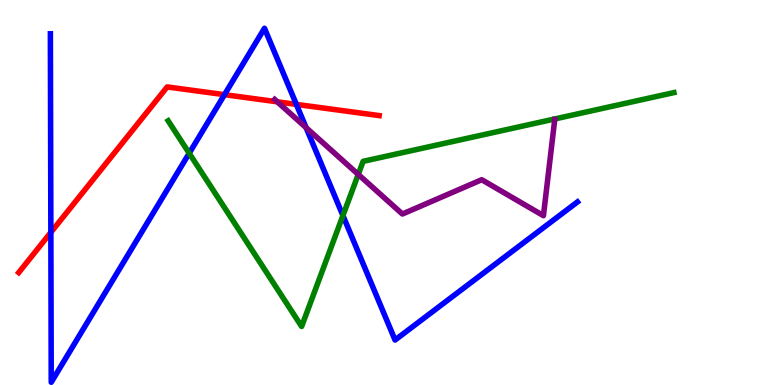[{'lines': ['blue', 'red'], 'intersections': [{'x': 0.656, 'y': 3.96}, {'x': 2.9, 'y': 7.54}, {'x': 3.82, 'y': 7.29}]}, {'lines': ['green', 'red'], 'intersections': []}, {'lines': ['purple', 'red'], 'intersections': [{'x': 3.58, 'y': 7.36}]}, {'lines': ['blue', 'green'], 'intersections': [{'x': 2.44, 'y': 6.02}, {'x': 4.42, 'y': 4.4}]}, {'lines': ['blue', 'purple'], 'intersections': [{'x': 3.95, 'y': 6.68}]}, {'lines': ['green', 'purple'], 'intersections': [{'x': 4.62, 'y': 5.47}]}]